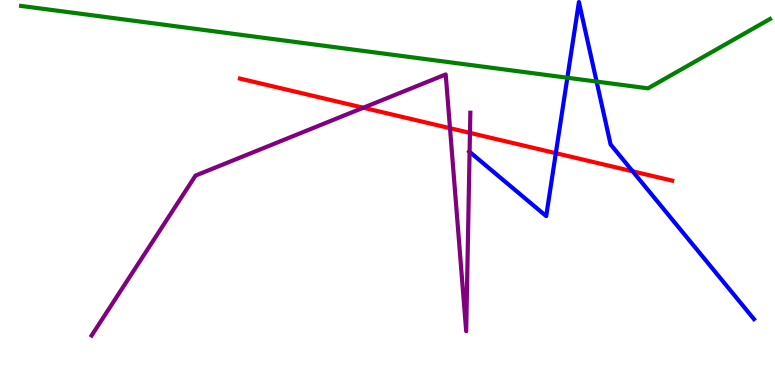[{'lines': ['blue', 'red'], 'intersections': [{'x': 7.17, 'y': 6.02}, {'x': 8.16, 'y': 5.55}]}, {'lines': ['green', 'red'], 'intersections': []}, {'lines': ['purple', 'red'], 'intersections': [{'x': 4.69, 'y': 7.2}, {'x': 5.81, 'y': 6.67}, {'x': 6.06, 'y': 6.55}]}, {'lines': ['blue', 'green'], 'intersections': [{'x': 7.32, 'y': 7.98}, {'x': 7.7, 'y': 7.88}]}, {'lines': ['blue', 'purple'], 'intersections': [{'x': 6.06, 'y': 6.06}]}, {'lines': ['green', 'purple'], 'intersections': []}]